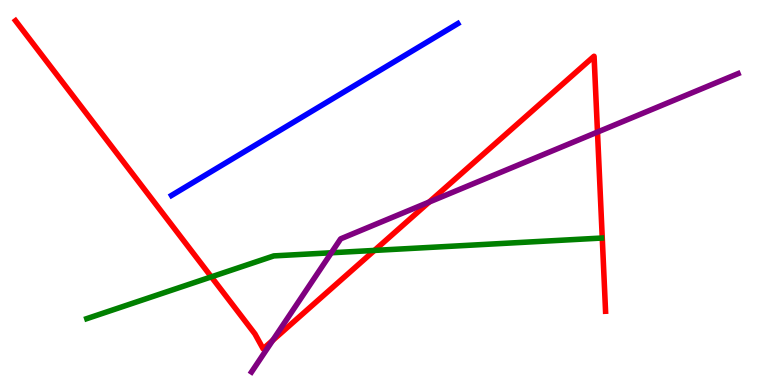[{'lines': ['blue', 'red'], 'intersections': []}, {'lines': ['green', 'red'], 'intersections': [{'x': 2.73, 'y': 2.81}, {'x': 4.83, 'y': 3.5}]}, {'lines': ['purple', 'red'], 'intersections': [{'x': 3.52, 'y': 1.16}, {'x': 5.54, 'y': 4.75}, {'x': 7.71, 'y': 6.57}]}, {'lines': ['blue', 'green'], 'intersections': []}, {'lines': ['blue', 'purple'], 'intersections': []}, {'lines': ['green', 'purple'], 'intersections': [{'x': 4.28, 'y': 3.43}]}]